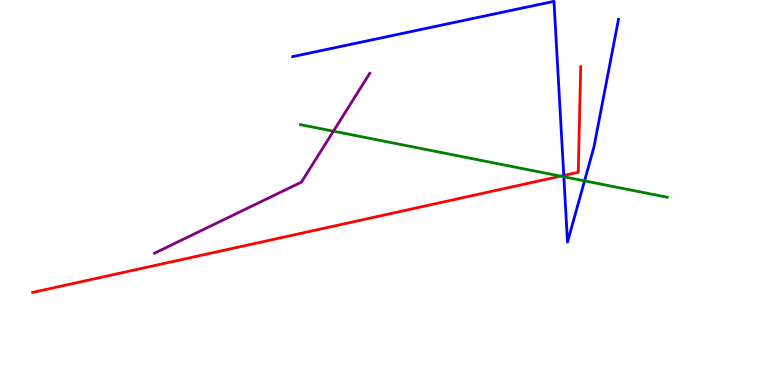[{'lines': ['blue', 'red'], 'intersections': [{'x': 7.27, 'y': 5.44}]}, {'lines': ['green', 'red'], 'intersections': [{'x': 7.23, 'y': 5.42}]}, {'lines': ['purple', 'red'], 'intersections': []}, {'lines': ['blue', 'green'], 'intersections': [{'x': 7.28, 'y': 5.41}, {'x': 7.54, 'y': 5.3}]}, {'lines': ['blue', 'purple'], 'intersections': []}, {'lines': ['green', 'purple'], 'intersections': [{'x': 4.3, 'y': 6.59}]}]